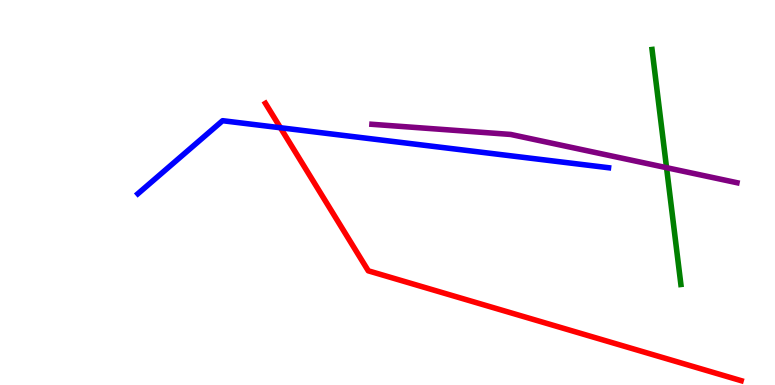[{'lines': ['blue', 'red'], 'intersections': [{'x': 3.62, 'y': 6.68}]}, {'lines': ['green', 'red'], 'intersections': []}, {'lines': ['purple', 'red'], 'intersections': []}, {'lines': ['blue', 'green'], 'intersections': []}, {'lines': ['blue', 'purple'], 'intersections': []}, {'lines': ['green', 'purple'], 'intersections': [{'x': 8.6, 'y': 5.64}]}]